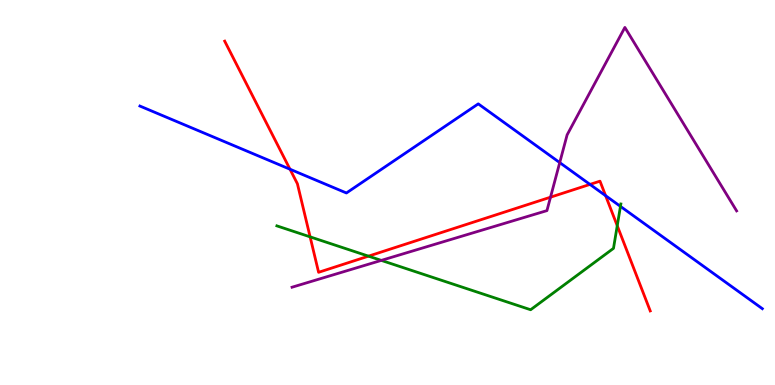[{'lines': ['blue', 'red'], 'intersections': [{'x': 3.74, 'y': 5.6}, {'x': 7.61, 'y': 5.21}, {'x': 7.81, 'y': 4.92}]}, {'lines': ['green', 'red'], 'intersections': [{'x': 4.0, 'y': 3.85}, {'x': 4.75, 'y': 3.35}, {'x': 7.96, 'y': 4.14}]}, {'lines': ['purple', 'red'], 'intersections': [{'x': 7.1, 'y': 4.88}]}, {'lines': ['blue', 'green'], 'intersections': [{'x': 8.01, 'y': 4.64}]}, {'lines': ['blue', 'purple'], 'intersections': [{'x': 7.22, 'y': 5.78}]}, {'lines': ['green', 'purple'], 'intersections': [{'x': 4.92, 'y': 3.24}]}]